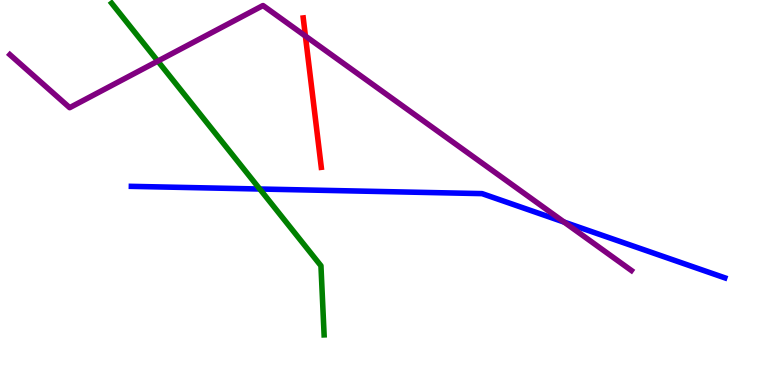[{'lines': ['blue', 'red'], 'intersections': []}, {'lines': ['green', 'red'], 'intersections': []}, {'lines': ['purple', 'red'], 'intersections': [{'x': 3.94, 'y': 9.06}]}, {'lines': ['blue', 'green'], 'intersections': [{'x': 3.35, 'y': 5.09}]}, {'lines': ['blue', 'purple'], 'intersections': [{'x': 7.28, 'y': 4.23}]}, {'lines': ['green', 'purple'], 'intersections': [{'x': 2.04, 'y': 8.41}]}]